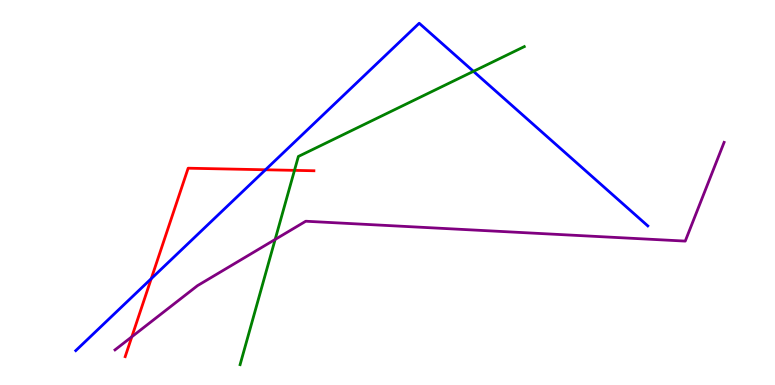[{'lines': ['blue', 'red'], 'intersections': [{'x': 1.95, 'y': 2.76}, {'x': 3.43, 'y': 5.59}]}, {'lines': ['green', 'red'], 'intersections': [{'x': 3.8, 'y': 5.58}]}, {'lines': ['purple', 'red'], 'intersections': [{'x': 1.7, 'y': 1.25}]}, {'lines': ['blue', 'green'], 'intersections': [{'x': 6.11, 'y': 8.15}]}, {'lines': ['blue', 'purple'], 'intersections': []}, {'lines': ['green', 'purple'], 'intersections': [{'x': 3.55, 'y': 3.78}]}]